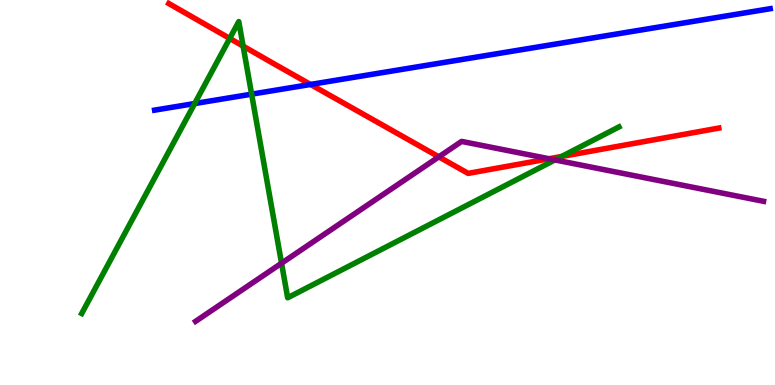[{'lines': ['blue', 'red'], 'intersections': [{'x': 4.01, 'y': 7.81}]}, {'lines': ['green', 'red'], 'intersections': [{'x': 2.96, 'y': 9.0}, {'x': 3.14, 'y': 8.8}, {'x': 7.25, 'y': 5.94}]}, {'lines': ['purple', 'red'], 'intersections': [{'x': 5.66, 'y': 5.93}, {'x': 7.08, 'y': 5.88}]}, {'lines': ['blue', 'green'], 'intersections': [{'x': 2.51, 'y': 7.31}, {'x': 3.25, 'y': 7.55}]}, {'lines': ['blue', 'purple'], 'intersections': []}, {'lines': ['green', 'purple'], 'intersections': [{'x': 3.63, 'y': 3.16}, {'x': 7.16, 'y': 5.85}]}]